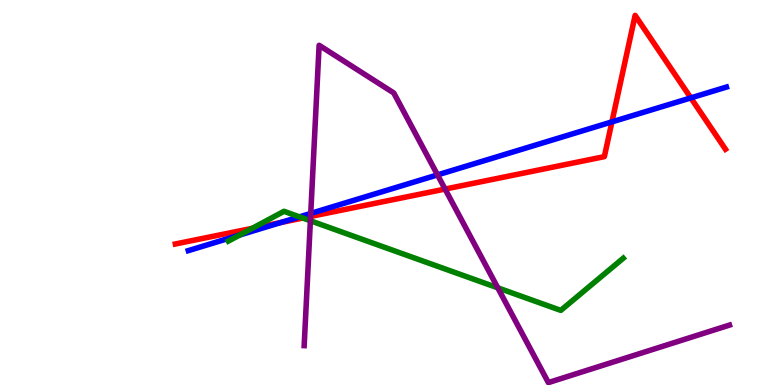[{'lines': ['blue', 'red'], 'intersections': [{'x': 3.62, 'y': 4.22}, {'x': 7.9, 'y': 6.83}, {'x': 8.91, 'y': 7.46}]}, {'lines': ['green', 'red'], 'intersections': [{'x': 3.25, 'y': 4.07}, {'x': 3.91, 'y': 4.34}]}, {'lines': ['purple', 'red'], 'intersections': [{'x': 4.01, 'y': 4.38}, {'x': 5.74, 'y': 5.09}]}, {'lines': ['blue', 'green'], 'intersections': [{'x': 3.09, 'y': 3.9}, {'x': 3.86, 'y': 4.37}]}, {'lines': ['blue', 'purple'], 'intersections': [{'x': 4.01, 'y': 4.46}, {'x': 5.65, 'y': 5.46}]}, {'lines': ['green', 'purple'], 'intersections': [{'x': 4.0, 'y': 4.27}, {'x': 6.42, 'y': 2.52}]}]